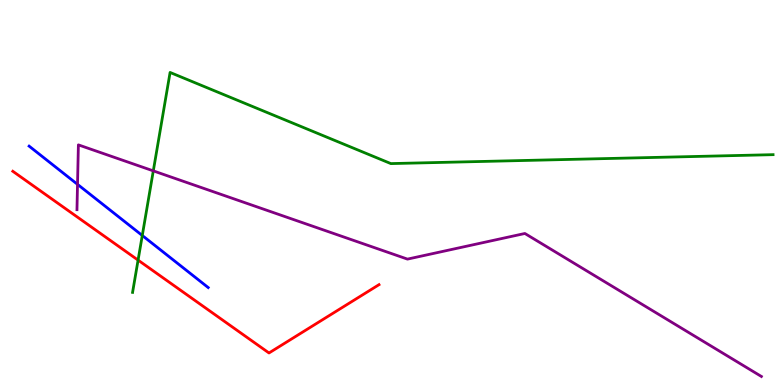[{'lines': ['blue', 'red'], 'intersections': []}, {'lines': ['green', 'red'], 'intersections': [{'x': 1.78, 'y': 3.24}]}, {'lines': ['purple', 'red'], 'intersections': []}, {'lines': ['blue', 'green'], 'intersections': [{'x': 1.84, 'y': 3.88}]}, {'lines': ['blue', 'purple'], 'intersections': [{'x': 1.0, 'y': 5.21}]}, {'lines': ['green', 'purple'], 'intersections': [{'x': 1.98, 'y': 5.56}]}]